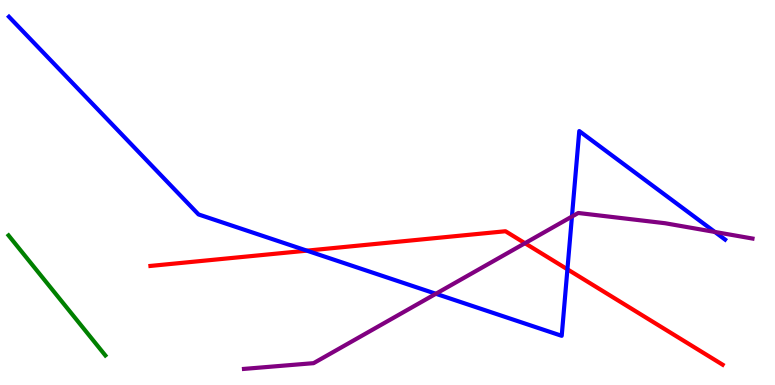[{'lines': ['blue', 'red'], 'intersections': [{'x': 3.96, 'y': 3.49}, {'x': 7.32, 'y': 3.01}]}, {'lines': ['green', 'red'], 'intersections': []}, {'lines': ['purple', 'red'], 'intersections': [{'x': 6.77, 'y': 3.68}]}, {'lines': ['blue', 'green'], 'intersections': []}, {'lines': ['blue', 'purple'], 'intersections': [{'x': 5.62, 'y': 2.37}, {'x': 7.38, 'y': 4.38}, {'x': 9.22, 'y': 3.98}]}, {'lines': ['green', 'purple'], 'intersections': []}]